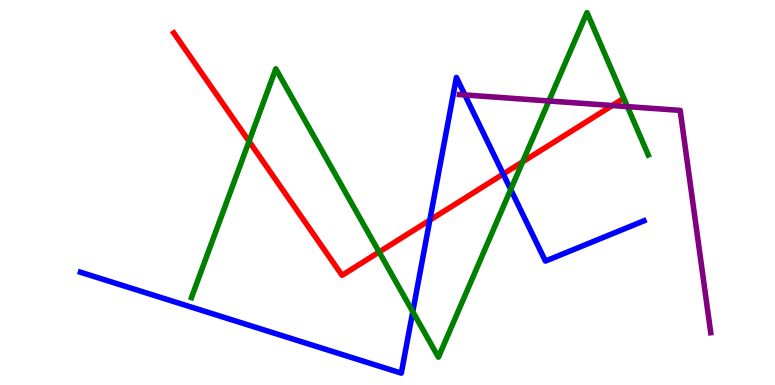[{'lines': ['blue', 'red'], 'intersections': [{'x': 5.55, 'y': 4.28}, {'x': 6.49, 'y': 5.48}]}, {'lines': ['green', 'red'], 'intersections': [{'x': 3.21, 'y': 6.33}, {'x': 4.89, 'y': 3.45}, {'x': 6.74, 'y': 5.8}]}, {'lines': ['purple', 'red'], 'intersections': [{'x': 7.9, 'y': 7.26}]}, {'lines': ['blue', 'green'], 'intersections': [{'x': 5.33, 'y': 1.9}, {'x': 6.59, 'y': 5.08}]}, {'lines': ['blue', 'purple'], 'intersections': [{'x': 6.0, 'y': 7.53}]}, {'lines': ['green', 'purple'], 'intersections': [{'x': 7.08, 'y': 7.38}, {'x': 8.1, 'y': 7.23}]}]